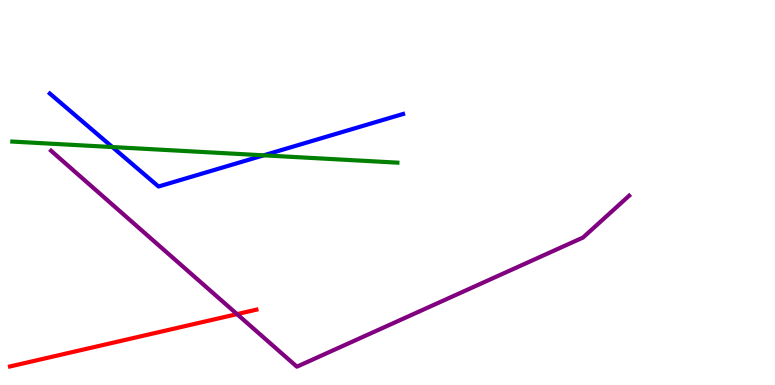[{'lines': ['blue', 'red'], 'intersections': []}, {'lines': ['green', 'red'], 'intersections': []}, {'lines': ['purple', 'red'], 'intersections': [{'x': 3.06, 'y': 1.84}]}, {'lines': ['blue', 'green'], 'intersections': [{'x': 1.45, 'y': 6.18}, {'x': 3.4, 'y': 5.97}]}, {'lines': ['blue', 'purple'], 'intersections': []}, {'lines': ['green', 'purple'], 'intersections': []}]